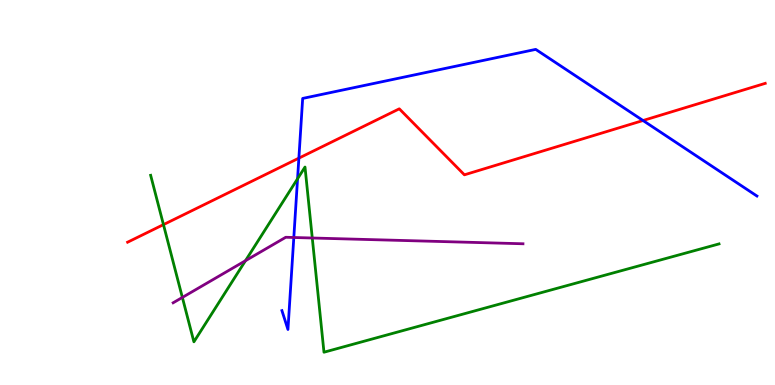[{'lines': ['blue', 'red'], 'intersections': [{'x': 3.86, 'y': 5.89}, {'x': 8.3, 'y': 6.87}]}, {'lines': ['green', 'red'], 'intersections': [{'x': 2.11, 'y': 4.17}]}, {'lines': ['purple', 'red'], 'intersections': []}, {'lines': ['blue', 'green'], 'intersections': [{'x': 3.84, 'y': 5.36}]}, {'lines': ['blue', 'purple'], 'intersections': [{'x': 3.79, 'y': 3.83}]}, {'lines': ['green', 'purple'], 'intersections': [{'x': 2.35, 'y': 2.27}, {'x': 3.17, 'y': 3.23}, {'x': 4.03, 'y': 3.82}]}]